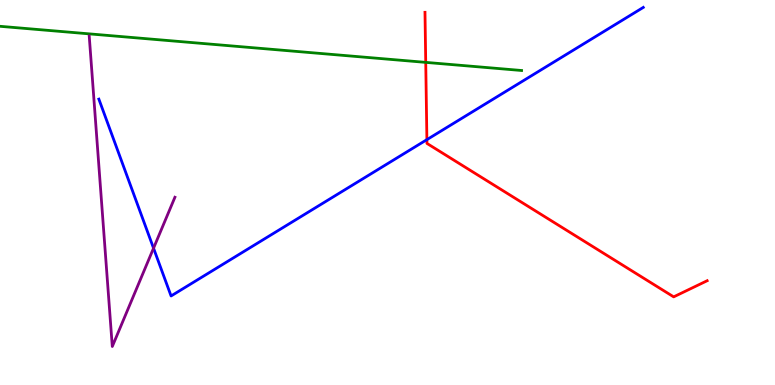[{'lines': ['blue', 'red'], 'intersections': [{'x': 5.51, 'y': 6.37}]}, {'lines': ['green', 'red'], 'intersections': [{'x': 5.49, 'y': 8.38}]}, {'lines': ['purple', 'red'], 'intersections': []}, {'lines': ['blue', 'green'], 'intersections': []}, {'lines': ['blue', 'purple'], 'intersections': [{'x': 1.98, 'y': 3.55}]}, {'lines': ['green', 'purple'], 'intersections': []}]